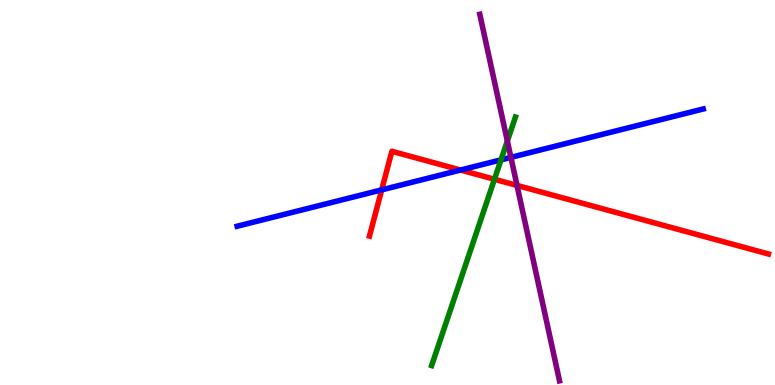[{'lines': ['blue', 'red'], 'intersections': [{'x': 4.92, 'y': 5.07}, {'x': 5.94, 'y': 5.58}]}, {'lines': ['green', 'red'], 'intersections': [{'x': 6.38, 'y': 5.34}]}, {'lines': ['purple', 'red'], 'intersections': [{'x': 6.67, 'y': 5.18}]}, {'lines': ['blue', 'green'], 'intersections': [{'x': 6.46, 'y': 5.85}]}, {'lines': ['blue', 'purple'], 'intersections': [{'x': 6.59, 'y': 5.91}]}, {'lines': ['green', 'purple'], 'intersections': [{'x': 6.55, 'y': 6.34}]}]